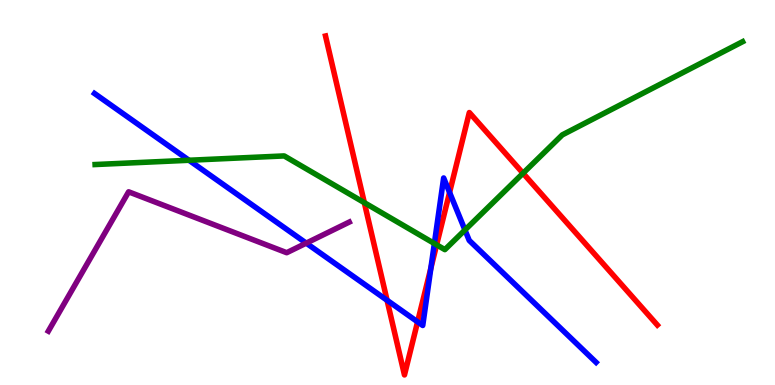[{'lines': ['blue', 'red'], 'intersections': [{'x': 4.99, 'y': 2.2}, {'x': 5.39, 'y': 1.64}, {'x': 5.56, 'y': 3.04}, {'x': 5.8, 'y': 5.0}]}, {'lines': ['green', 'red'], 'intersections': [{'x': 4.7, 'y': 4.74}, {'x': 5.63, 'y': 3.64}, {'x': 6.75, 'y': 5.5}]}, {'lines': ['purple', 'red'], 'intersections': []}, {'lines': ['blue', 'green'], 'intersections': [{'x': 2.44, 'y': 5.84}, {'x': 5.6, 'y': 3.68}, {'x': 6.0, 'y': 4.03}]}, {'lines': ['blue', 'purple'], 'intersections': [{'x': 3.95, 'y': 3.68}]}, {'lines': ['green', 'purple'], 'intersections': []}]